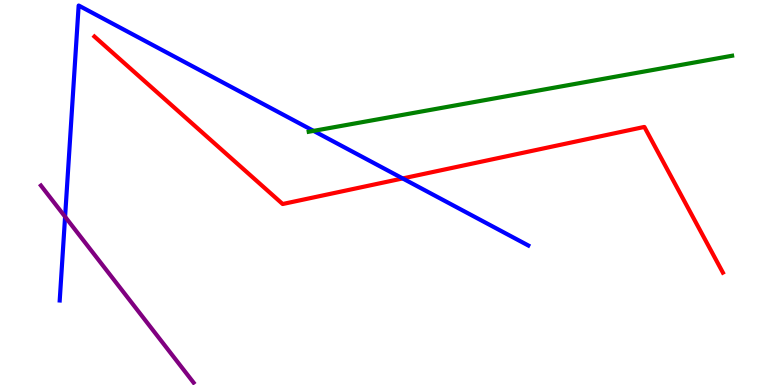[{'lines': ['blue', 'red'], 'intersections': [{'x': 5.2, 'y': 5.37}]}, {'lines': ['green', 'red'], 'intersections': []}, {'lines': ['purple', 'red'], 'intersections': []}, {'lines': ['blue', 'green'], 'intersections': [{'x': 4.05, 'y': 6.6}]}, {'lines': ['blue', 'purple'], 'intersections': [{'x': 0.84, 'y': 4.37}]}, {'lines': ['green', 'purple'], 'intersections': []}]